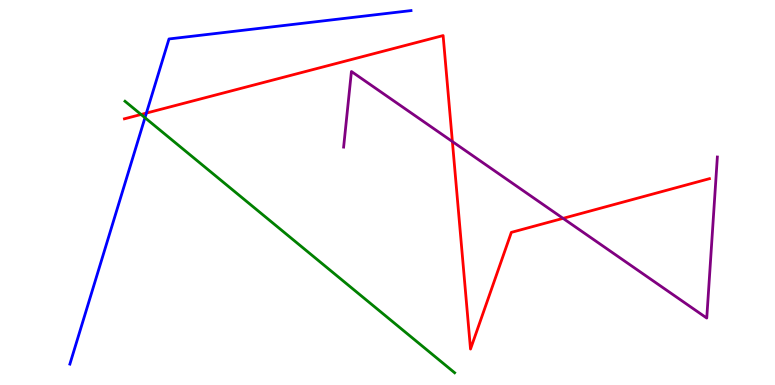[{'lines': ['blue', 'red'], 'intersections': [{'x': 1.89, 'y': 7.06}]}, {'lines': ['green', 'red'], 'intersections': [{'x': 1.82, 'y': 7.03}]}, {'lines': ['purple', 'red'], 'intersections': [{'x': 5.84, 'y': 6.32}, {'x': 7.27, 'y': 4.33}]}, {'lines': ['blue', 'green'], 'intersections': [{'x': 1.87, 'y': 6.94}]}, {'lines': ['blue', 'purple'], 'intersections': []}, {'lines': ['green', 'purple'], 'intersections': []}]